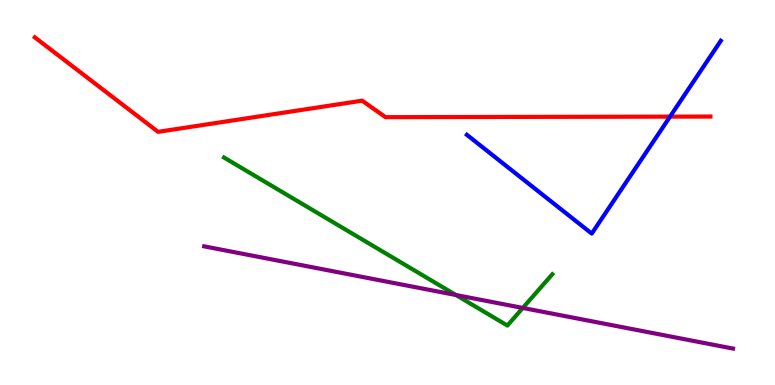[{'lines': ['blue', 'red'], 'intersections': [{'x': 8.65, 'y': 6.97}]}, {'lines': ['green', 'red'], 'intersections': []}, {'lines': ['purple', 'red'], 'intersections': []}, {'lines': ['blue', 'green'], 'intersections': []}, {'lines': ['blue', 'purple'], 'intersections': []}, {'lines': ['green', 'purple'], 'intersections': [{'x': 5.88, 'y': 2.34}, {'x': 6.75, 'y': 2.0}]}]